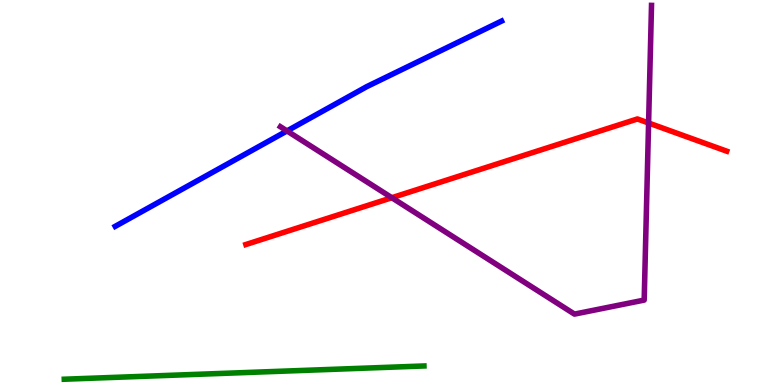[{'lines': ['blue', 'red'], 'intersections': []}, {'lines': ['green', 'red'], 'intersections': []}, {'lines': ['purple', 'red'], 'intersections': [{'x': 5.06, 'y': 4.86}, {'x': 8.37, 'y': 6.81}]}, {'lines': ['blue', 'green'], 'intersections': []}, {'lines': ['blue', 'purple'], 'intersections': [{'x': 3.7, 'y': 6.6}]}, {'lines': ['green', 'purple'], 'intersections': []}]